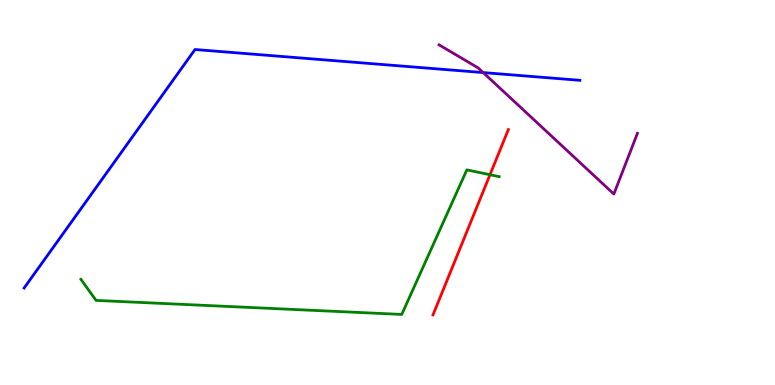[{'lines': ['blue', 'red'], 'intersections': []}, {'lines': ['green', 'red'], 'intersections': [{'x': 6.32, 'y': 5.46}]}, {'lines': ['purple', 'red'], 'intersections': []}, {'lines': ['blue', 'green'], 'intersections': []}, {'lines': ['blue', 'purple'], 'intersections': [{'x': 6.23, 'y': 8.11}]}, {'lines': ['green', 'purple'], 'intersections': []}]